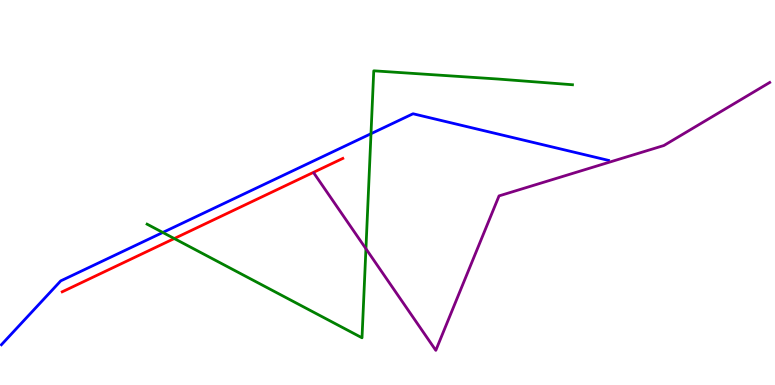[{'lines': ['blue', 'red'], 'intersections': []}, {'lines': ['green', 'red'], 'intersections': [{'x': 2.25, 'y': 3.8}]}, {'lines': ['purple', 'red'], 'intersections': []}, {'lines': ['blue', 'green'], 'intersections': [{'x': 2.1, 'y': 3.96}, {'x': 4.79, 'y': 6.53}]}, {'lines': ['blue', 'purple'], 'intersections': []}, {'lines': ['green', 'purple'], 'intersections': [{'x': 4.72, 'y': 3.54}]}]